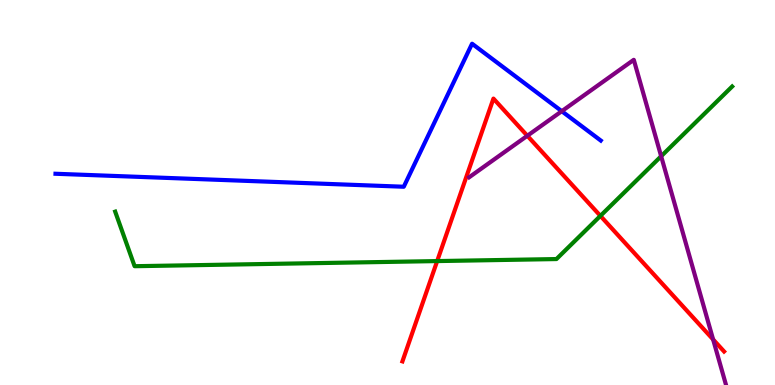[{'lines': ['blue', 'red'], 'intersections': []}, {'lines': ['green', 'red'], 'intersections': [{'x': 5.64, 'y': 3.22}, {'x': 7.75, 'y': 4.39}]}, {'lines': ['purple', 'red'], 'intersections': [{'x': 6.8, 'y': 6.47}, {'x': 9.2, 'y': 1.18}]}, {'lines': ['blue', 'green'], 'intersections': []}, {'lines': ['blue', 'purple'], 'intersections': [{'x': 7.25, 'y': 7.11}]}, {'lines': ['green', 'purple'], 'intersections': [{'x': 8.53, 'y': 5.94}]}]